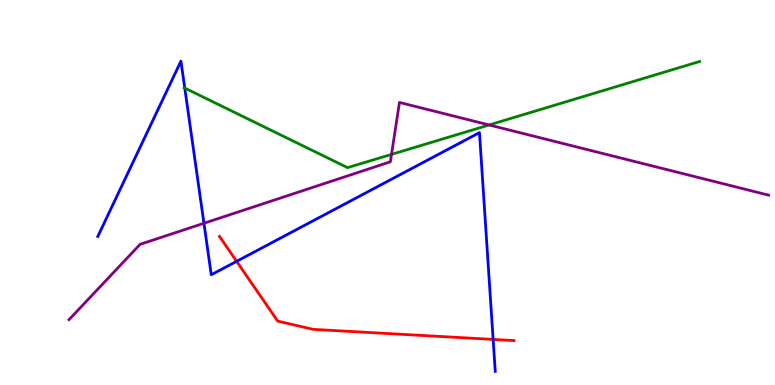[{'lines': ['blue', 'red'], 'intersections': [{'x': 3.05, 'y': 3.21}, {'x': 6.36, 'y': 1.18}]}, {'lines': ['green', 'red'], 'intersections': []}, {'lines': ['purple', 'red'], 'intersections': []}, {'lines': ['blue', 'green'], 'intersections': [{'x': 2.38, 'y': 7.71}]}, {'lines': ['blue', 'purple'], 'intersections': [{'x': 2.63, 'y': 4.2}]}, {'lines': ['green', 'purple'], 'intersections': [{'x': 5.05, 'y': 5.99}, {'x': 6.31, 'y': 6.75}]}]